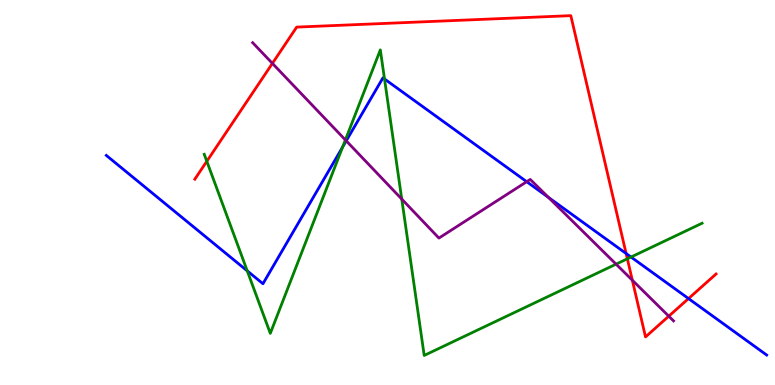[{'lines': ['blue', 'red'], 'intersections': [{'x': 8.08, 'y': 3.42}, {'x': 8.88, 'y': 2.24}]}, {'lines': ['green', 'red'], 'intersections': [{'x': 2.67, 'y': 5.81}, {'x': 8.09, 'y': 3.28}]}, {'lines': ['purple', 'red'], 'intersections': [{'x': 3.51, 'y': 8.35}, {'x': 8.16, 'y': 2.72}, {'x': 8.63, 'y': 1.79}]}, {'lines': ['blue', 'green'], 'intersections': [{'x': 3.19, 'y': 2.96}, {'x': 4.42, 'y': 6.18}, {'x': 4.96, 'y': 7.95}, {'x': 8.14, 'y': 3.32}]}, {'lines': ['blue', 'purple'], 'intersections': [{'x': 4.47, 'y': 6.34}, {'x': 6.8, 'y': 5.28}, {'x': 7.08, 'y': 4.87}]}, {'lines': ['green', 'purple'], 'intersections': [{'x': 4.46, 'y': 6.37}, {'x': 5.18, 'y': 4.83}, {'x': 7.95, 'y': 3.14}]}]